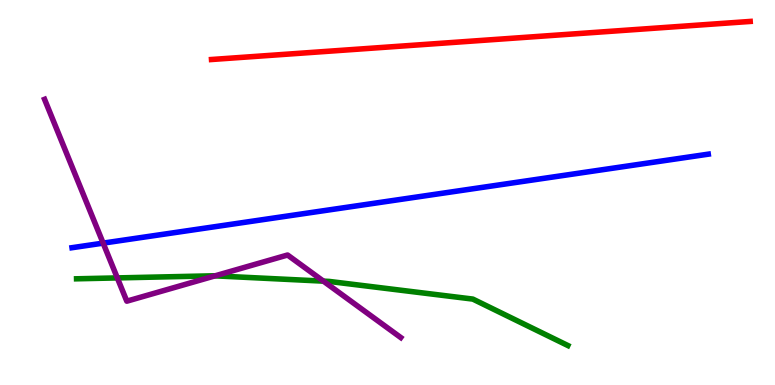[{'lines': ['blue', 'red'], 'intersections': []}, {'lines': ['green', 'red'], 'intersections': []}, {'lines': ['purple', 'red'], 'intersections': []}, {'lines': ['blue', 'green'], 'intersections': []}, {'lines': ['blue', 'purple'], 'intersections': [{'x': 1.33, 'y': 3.69}]}, {'lines': ['green', 'purple'], 'intersections': [{'x': 1.51, 'y': 2.78}, {'x': 2.77, 'y': 2.84}, {'x': 4.17, 'y': 2.7}]}]